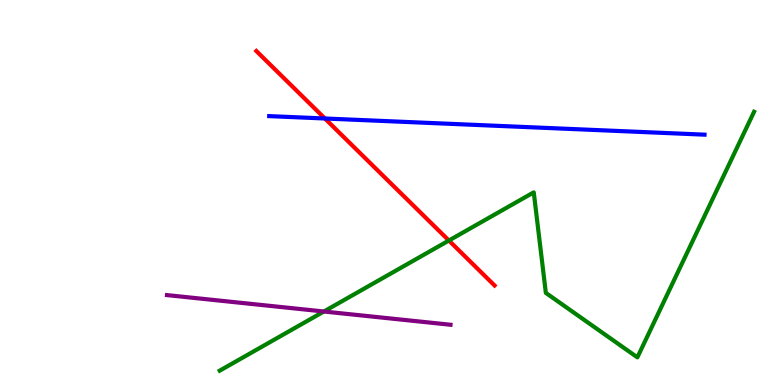[{'lines': ['blue', 'red'], 'intersections': [{'x': 4.19, 'y': 6.92}]}, {'lines': ['green', 'red'], 'intersections': [{'x': 5.79, 'y': 3.75}]}, {'lines': ['purple', 'red'], 'intersections': []}, {'lines': ['blue', 'green'], 'intersections': []}, {'lines': ['blue', 'purple'], 'intersections': []}, {'lines': ['green', 'purple'], 'intersections': [{'x': 4.18, 'y': 1.91}]}]